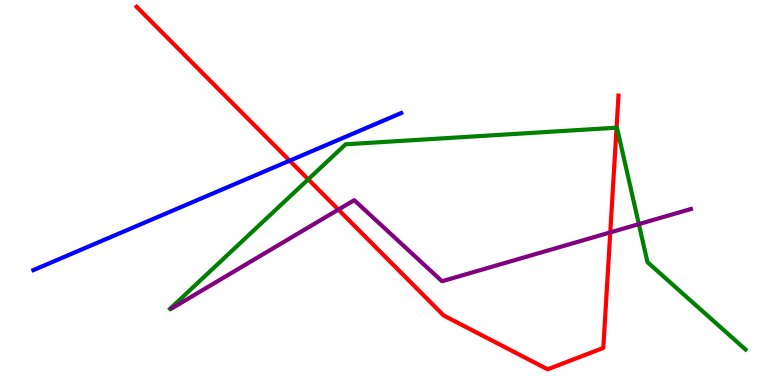[{'lines': ['blue', 'red'], 'intersections': [{'x': 3.74, 'y': 5.83}]}, {'lines': ['green', 'red'], 'intersections': [{'x': 3.98, 'y': 5.34}, {'x': 7.96, 'y': 6.68}]}, {'lines': ['purple', 'red'], 'intersections': [{'x': 4.37, 'y': 4.56}, {'x': 7.87, 'y': 3.96}]}, {'lines': ['blue', 'green'], 'intersections': []}, {'lines': ['blue', 'purple'], 'intersections': []}, {'lines': ['green', 'purple'], 'intersections': [{'x': 8.24, 'y': 4.18}]}]